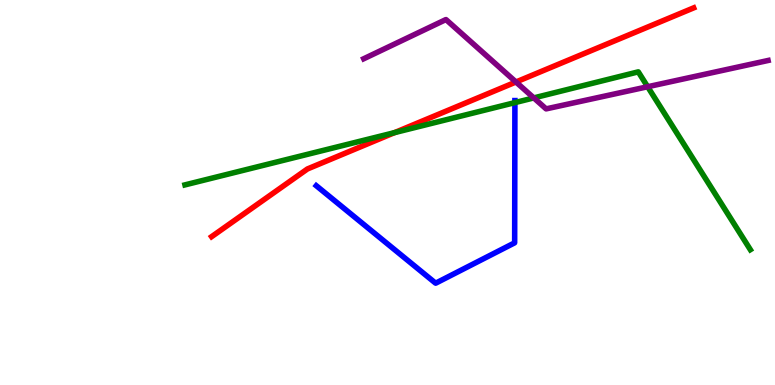[{'lines': ['blue', 'red'], 'intersections': []}, {'lines': ['green', 'red'], 'intersections': [{'x': 5.09, 'y': 6.56}]}, {'lines': ['purple', 'red'], 'intersections': [{'x': 6.66, 'y': 7.87}]}, {'lines': ['blue', 'green'], 'intersections': [{'x': 6.64, 'y': 7.33}]}, {'lines': ['blue', 'purple'], 'intersections': []}, {'lines': ['green', 'purple'], 'intersections': [{'x': 6.89, 'y': 7.46}, {'x': 8.36, 'y': 7.75}]}]